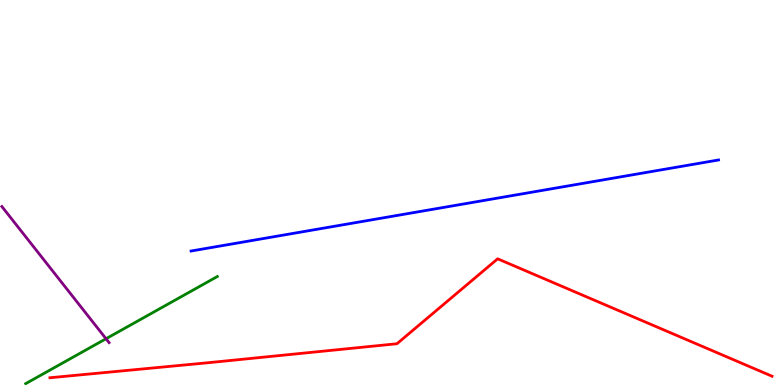[{'lines': ['blue', 'red'], 'intersections': []}, {'lines': ['green', 'red'], 'intersections': []}, {'lines': ['purple', 'red'], 'intersections': []}, {'lines': ['blue', 'green'], 'intersections': []}, {'lines': ['blue', 'purple'], 'intersections': []}, {'lines': ['green', 'purple'], 'intersections': [{'x': 1.37, 'y': 1.2}]}]